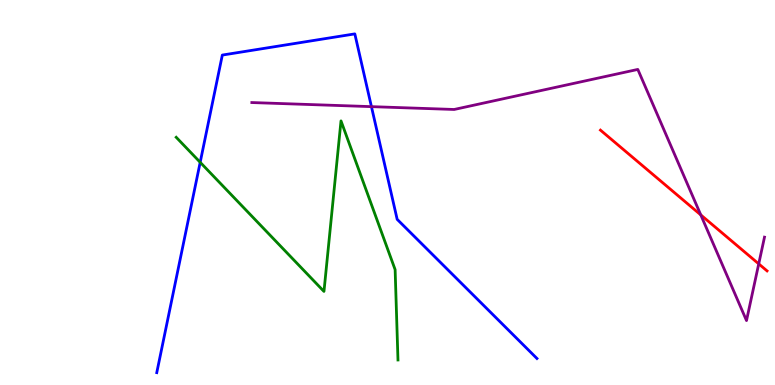[{'lines': ['blue', 'red'], 'intersections': []}, {'lines': ['green', 'red'], 'intersections': []}, {'lines': ['purple', 'red'], 'intersections': [{'x': 9.04, 'y': 4.42}, {'x': 9.79, 'y': 3.15}]}, {'lines': ['blue', 'green'], 'intersections': [{'x': 2.58, 'y': 5.78}]}, {'lines': ['blue', 'purple'], 'intersections': [{'x': 4.79, 'y': 7.23}]}, {'lines': ['green', 'purple'], 'intersections': []}]